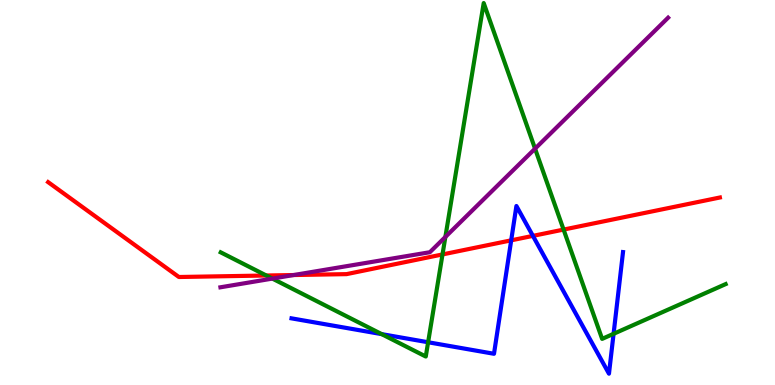[{'lines': ['blue', 'red'], 'intersections': [{'x': 6.6, 'y': 3.76}, {'x': 6.88, 'y': 3.87}]}, {'lines': ['green', 'red'], 'intersections': [{'x': 3.44, 'y': 2.84}, {'x': 5.71, 'y': 3.39}, {'x': 7.27, 'y': 4.04}]}, {'lines': ['purple', 'red'], 'intersections': [{'x': 3.79, 'y': 2.86}]}, {'lines': ['blue', 'green'], 'intersections': [{'x': 4.93, 'y': 1.32}, {'x': 5.52, 'y': 1.11}, {'x': 7.92, 'y': 1.33}]}, {'lines': ['blue', 'purple'], 'intersections': []}, {'lines': ['green', 'purple'], 'intersections': [{'x': 3.51, 'y': 2.76}, {'x': 5.75, 'y': 3.85}, {'x': 6.9, 'y': 6.14}]}]